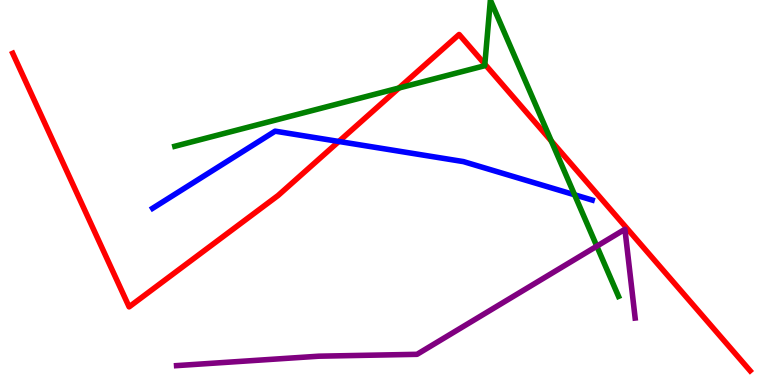[{'lines': ['blue', 'red'], 'intersections': [{'x': 4.37, 'y': 6.33}]}, {'lines': ['green', 'red'], 'intersections': [{'x': 5.15, 'y': 7.71}, {'x': 6.26, 'y': 8.33}, {'x': 7.11, 'y': 6.34}]}, {'lines': ['purple', 'red'], 'intersections': []}, {'lines': ['blue', 'green'], 'intersections': [{'x': 7.41, 'y': 4.94}]}, {'lines': ['blue', 'purple'], 'intersections': []}, {'lines': ['green', 'purple'], 'intersections': [{'x': 7.7, 'y': 3.61}]}]